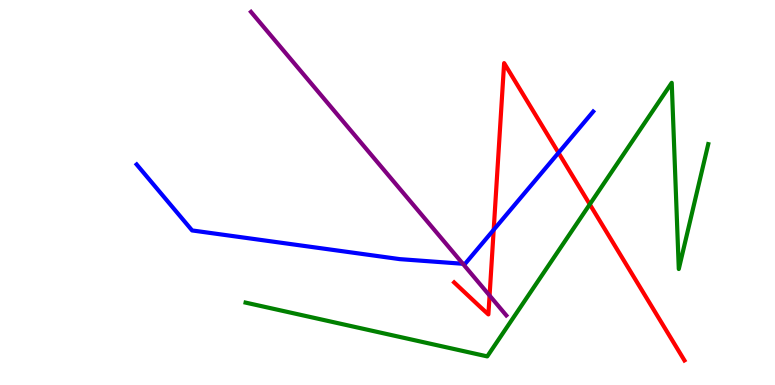[{'lines': ['blue', 'red'], 'intersections': [{'x': 6.37, 'y': 4.03}, {'x': 7.21, 'y': 6.03}]}, {'lines': ['green', 'red'], 'intersections': [{'x': 7.61, 'y': 4.69}]}, {'lines': ['purple', 'red'], 'intersections': [{'x': 6.32, 'y': 2.32}]}, {'lines': ['blue', 'green'], 'intersections': []}, {'lines': ['blue', 'purple'], 'intersections': [{'x': 5.97, 'y': 3.15}]}, {'lines': ['green', 'purple'], 'intersections': []}]